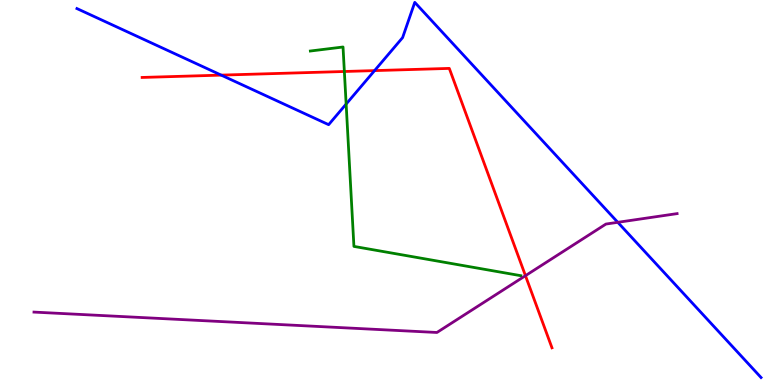[{'lines': ['blue', 'red'], 'intersections': [{'x': 2.85, 'y': 8.05}, {'x': 4.83, 'y': 8.17}]}, {'lines': ['green', 'red'], 'intersections': [{'x': 4.44, 'y': 8.14}]}, {'lines': ['purple', 'red'], 'intersections': [{'x': 6.78, 'y': 2.84}]}, {'lines': ['blue', 'green'], 'intersections': [{'x': 4.47, 'y': 7.3}]}, {'lines': ['blue', 'purple'], 'intersections': [{'x': 7.97, 'y': 4.23}]}, {'lines': ['green', 'purple'], 'intersections': []}]